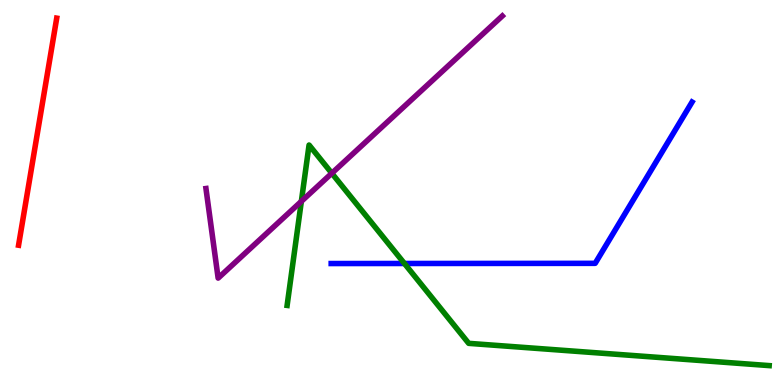[{'lines': ['blue', 'red'], 'intersections': []}, {'lines': ['green', 'red'], 'intersections': []}, {'lines': ['purple', 'red'], 'intersections': []}, {'lines': ['blue', 'green'], 'intersections': [{'x': 5.22, 'y': 3.16}]}, {'lines': ['blue', 'purple'], 'intersections': []}, {'lines': ['green', 'purple'], 'intersections': [{'x': 3.89, 'y': 4.77}, {'x': 4.28, 'y': 5.5}]}]